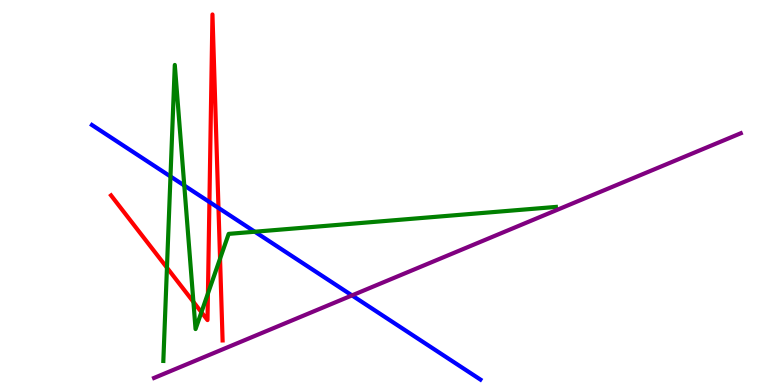[{'lines': ['blue', 'red'], 'intersections': [{'x': 2.7, 'y': 4.75}, {'x': 2.82, 'y': 4.6}]}, {'lines': ['green', 'red'], 'intersections': [{'x': 2.15, 'y': 3.05}, {'x': 2.5, 'y': 2.16}, {'x': 2.6, 'y': 1.89}, {'x': 2.68, 'y': 2.38}, {'x': 2.84, 'y': 3.28}]}, {'lines': ['purple', 'red'], 'intersections': []}, {'lines': ['blue', 'green'], 'intersections': [{'x': 2.2, 'y': 5.42}, {'x': 2.38, 'y': 5.18}, {'x': 3.29, 'y': 3.98}]}, {'lines': ['blue', 'purple'], 'intersections': [{'x': 4.54, 'y': 2.33}]}, {'lines': ['green', 'purple'], 'intersections': []}]